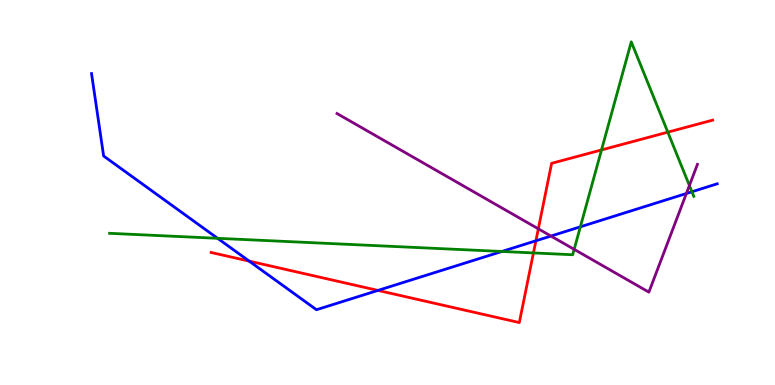[{'lines': ['blue', 'red'], 'intersections': [{'x': 3.22, 'y': 3.22}, {'x': 4.88, 'y': 2.46}, {'x': 6.91, 'y': 3.75}]}, {'lines': ['green', 'red'], 'intersections': [{'x': 6.88, 'y': 3.43}, {'x': 7.76, 'y': 6.11}, {'x': 8.62, 'y': 6.57}]}, {'lines': ['purple', 'red'], 'intersections': [{'x': 6.95, 'y': 4.06}]}, {'lines': ['blue', 'green'], 'intersections': [{'x': 2.81, 'y': 3.81}, {'x': 6.48, 'y': 3.47}, {'x': 7.49, 'y': 4.11}, {'x': 8.93, 'y': 5.02}]}, {'lines': ['blue', 'purple'], 'intersections': [{'x': 7.11, 'y': 3.87}, {'x': 8.86, 'y': 4.97}]}, {'lines': ['green', 'purple'], 'intersections': [{'x': 7.41, 'y': 3.52}, {'x': 8.9, 'y': 5.18}]}]